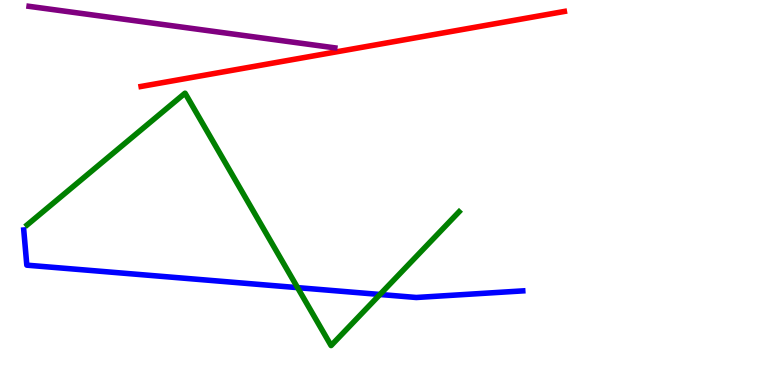[{'lines': ['blue', 'red'], 'intersections': []}, {'lines': ['green', 'red'], 'intersections': []}, {'lines': ['purple', 'red'], 'intersections': []}, {'lines': ['blue', 'green'], 'intersections': [{'x': 3.84, 'y': 2.53}, {'x': 4.9, 'y': 2.35}]}, {'lines': ['blue', 'purple'], 'intersections': []}, {'lines': ['green', 'purple'], 'intersections': []}]